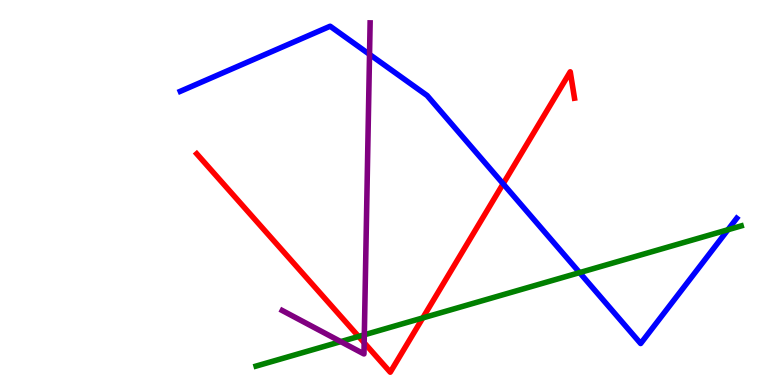[{'lines': ['blue', 'red'], 'intersections': [{'x': 6.49, 'y': 5.23}]}, {'lines': ['green', 'red'], 'intersections': [{'x': 4.63, 'y': 1.26}, {'x': 5.46, 'y': 1.74}]}, {'lines': ['purple', 'red'], 'intersections': [{'x': 4.7, 'y': 1.1}]}, {'lines': ['blue', 'green'], 'intersections': [{'x': 7.48, 'y': 2.92}, {'x': 9.39, 'y': 4.03}]}, {'lines': ['blue', 'purple'], 'intersections': [{'x': 4.77, 'y': 8.59}]}, {'lines': ['green', 'purple'], 'intersections': [{'x': 4.4, 'y': 1.13}, {'x': 4.7, 'y': 1.3}]}]